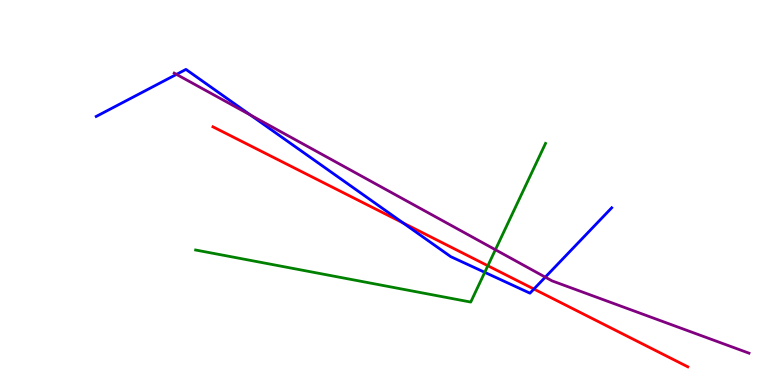[{'lines': ['blue', 'red'], 'intersections': [{'x': 5.2, 'y': 4.21}, {'x': 6.89, 'y': 2.49}]}, {'lines': ['green', 'red'], 'intersections': [{'x': 6.29, 'y': 3.1}]}, {'lines': ['purple', 'red'], 'intersections': []}, {'lines': ['blue', 'green'], 'intersections': [{'x': 6.25, 'y': 2.93}]}, {'lines': ['blue', 'purple'], 'intersections': [{'x': 2.28, 'y': 8.07}, {'x': 3.23, 'y': 7.01}, {'x': 7.04, 'y': 2.8}]}, {'lines': ['green', 'purple'], 'intersections': [{'x': 6.39, 'y': 3.51}]}]